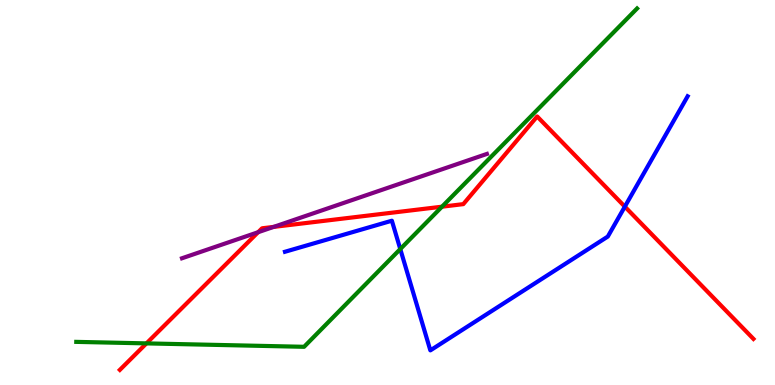[{'lines': ['blue', 'red'], 'intersections': [{'x': 8.06, 'y': 4.63}]}, {'lines': ['green', 'red'], 'intersections': [{'x': 1.89, 'y': 1.08}, {'x': 5.7, 'y': 4.63}]}, {'lines': ['purple', 'red'], 'intersections': [{'x': 3.33, 'y': 3.97}, {'x': 3.53, 'y': 4.11}]}, {'lines': ['blue', 'green'], 'intersections': [{'x': 5.16, 'y': 3.53}]}, {'lines': ['blue', 'purple'], 'intersections': []}, {'lines': ['green', 'purple'], 'intersections': []}]